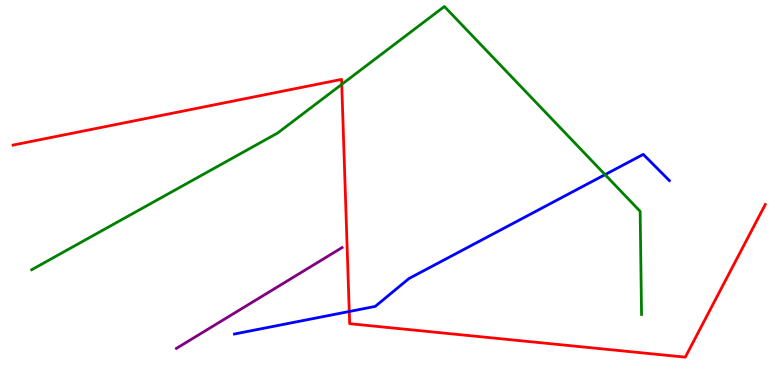[{'lines': ['blue', 'red'], 'intersections': [{'x': 4.51, 'y': 1.91}]}, {'lines': ['green', 'red'], 'intersections': [{'x': 4.41, 'y': 7.81}]}, {'lines': ['purple', 'red'], 'intersections': []}, {'lines': ['blue', 'green'], 'intersections': [{'x': 7.81, 'y': 5.46}]}, {'lines': ['blue', 'purple'], 'intersections': []}, {'lines': ['green', 'purple'], 'intersections': []}]